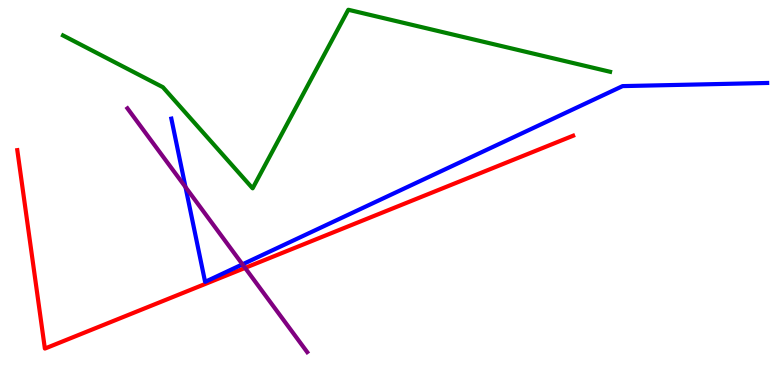[{'lines': ['blue', 'red'], 'intersections': []}, {'lines': ['green', 'red'], 'intersections': []}, {'lines': ['purple', 'red'], 'intersections': [{'x': 3.16, 'y': 3.04}]}, {'lines': ['blue', 'green'], 'intersections': []}, {'lines': ['blue', 'purple'], 'intersections': [{'x': 2.39, 'y': 5.14}, {'x': 3.13, 'y': 3.13}]}, {'lines': ['green', 'purple'], 'intersections': []}]